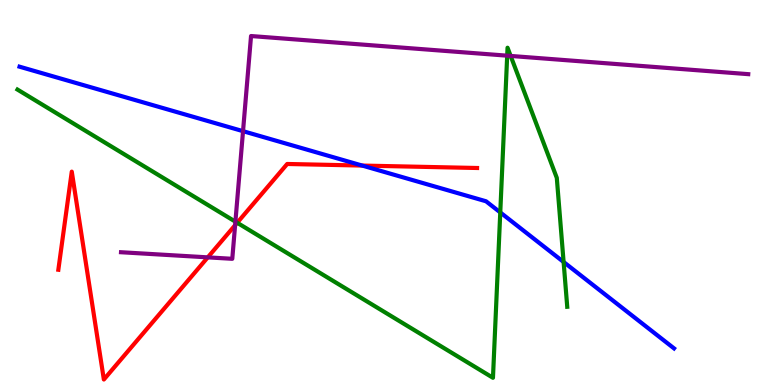[{'lines': ['blue', 'red'], 'intersections': [{'x': 4.67, 'y': 5.7}]}, {'lines': ['green', 'red'], 'intersections': [{'x': 3.06, 'y': 4.21}]}, {'lines': ['purple', 'red'], 'intersections': [{'x': 2.68, 'y': 3.32}, {'x': 3.03, 'y': 4.15}]}, {'lines': ['blue', 'green'], 'intersections': [{'x': 6.46, 'y': 4.48}, {'x': 7.27, 'y': 3.2}]}, {'lines': ['blue', 'purple'], 'intersections': [{'x': 3.14, 'y': 6.59}]}, {'lines': ['green', 'purple'], 'intersections': [{'x': 3.04, 'y': 4.24}, {'x': 6.54, 'y': 8.55}, {'x': 6.59, 'y': 8.55}]}]